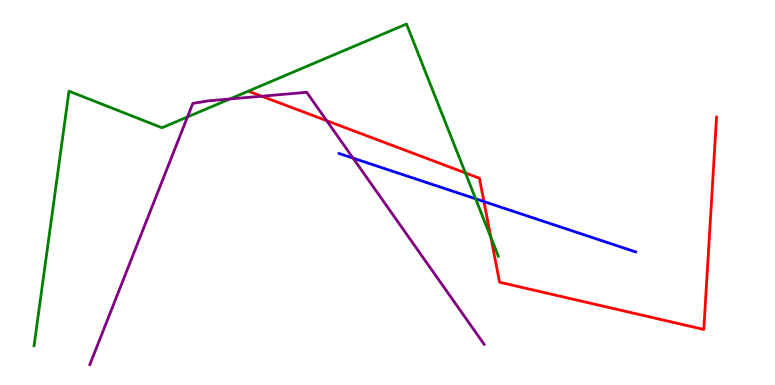[{'lines': ['blue', 'red'], 'intersections': [{'x': 6.24, 'y': 4.76}]}, {'lines': ['green', 'red'], 'intersections': [{'x': 6.01, 'y': 5.51}, {'x': 6.33, 'y': 3.83}]}, {'lines': ['purple', 'red'], 'intersections': [{'x': 3.38, 'y': 7.5}, {'x': 4.22, 'y': 6.87}]}, {'lines': ['blue', 'green'], 'intersections': [{'x': 6.14, 'y': 4.84}]}, {'lines': ['blue', 'purple'], 'intersections': [{'x': 4.56, 'y': 5.89}]}, {'lines': ['green', 'purple'], 'intersections': [{'x': 2.42, 'y': 6.96}, {'x': 2.97, 'y': 7.43}]}]